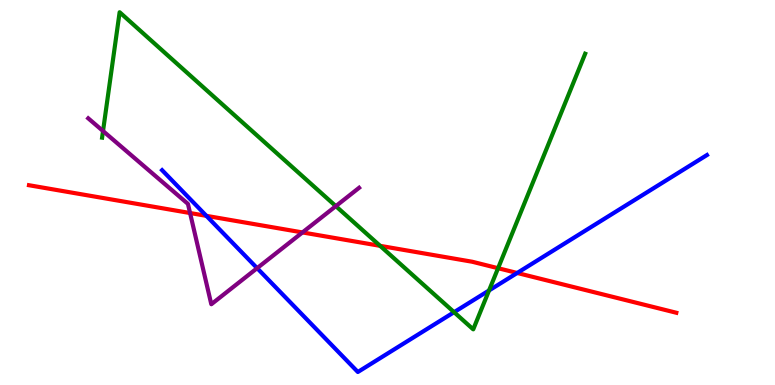[{'lines': ['blue', 'red'], 'intersections': [{'x': 2.66, 'y': 4.39}, {'x': 6.67, 'y': 2.91}]}, {'lines': ['green', 'red'], 'intersections': [{'x': 4.9, 'y': 3.61}, {'x': 6.43, 'y': 3.03}]}, {'lines': ['purple', 'red'], 'intersections': [{'x': 2.45, 'y': 4.47}, {'x': 3.9, 'y': 3.96}]}, {'lines': ['blue', 'green'], 'intersections': [{'x': 5.86, 'y': 1.89}, {'x': 6.31, 'y': 2.46}]}, {'lines': ['blue', 'purple'], 'intersections': [{'x': 3.32, 'y': 3.04}]}, {'lines': ['green', 'purple'], 'intersections': [{'x': 1.33, 'y': 6.6}, {'x': 4.33, 'y': 4.65}]}]